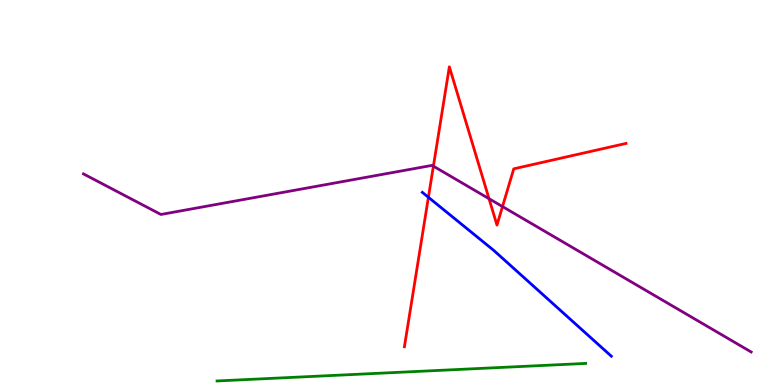[{'lines': ['blue', 'red'], 'intersections': [{'x': 5.53, 'y': 4.88}]}, {'lines': ['green', 'red'], 'intersections': []}, {'lines': ['purple', 'red'], 'intersections': [{'x': 5.59, 'y': 5.68}, {'x': 6.31, 'y': 4.84}, {'x': 6.48, 'y': 4.63}]}, {'lines': ['blue', 'green'], 'intersections': []}, {'lines': ['blue', 'purple'], 'intersections': []}, {'lines': ['green', 'purple'], 'intersections': []}]